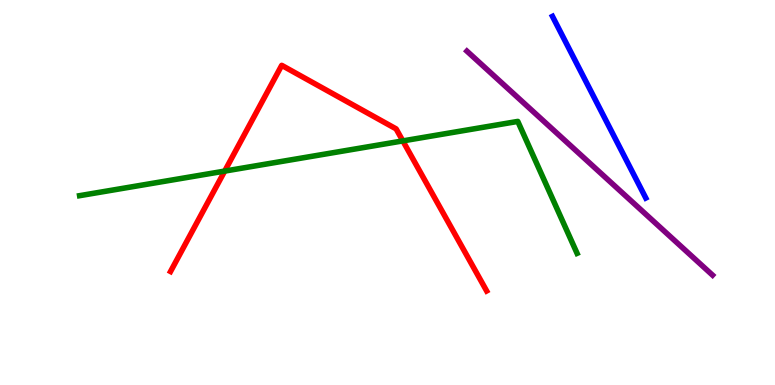[{'lines': ['blue', 'red'], 'intersections': []}, {'lines': ['green', 'red'], 'intersections': [{'x': 2.9, 'y': 5.56}, {'x': 5.2, 'y': 6.34}]}, {'lines': ['purple', 'red'], 'intersections': []}, {'lines': ['blue', 'green'], 'intersections': []}, {'lines': ['blue', 'purple'], 'intersections': []}, {'lines': ['green', 'purple'], 'intersections': []}]